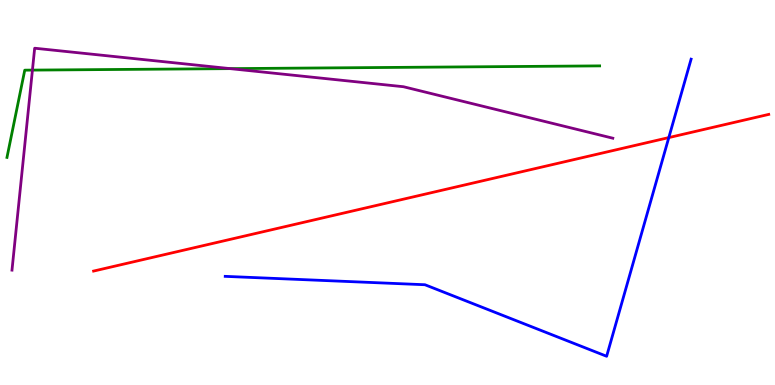[{'lines': ['blue', 'red'], 'intersections': [{'x': 8.63, 'y': 6.43}]}, {'lines': ['green', 'red'], 'intersections': []}, {'lines': ['purple', 'red'], 'intersections': []}, {'lines': ['blue', 'green'], 'intersections': []}, {'lines': ['blue', 'purple'], 'intersections': []}, {'lines': ['green', 'purple'], 'intersections': [{'x': 0.418, 'y': 8.18}, {'x': 2.97, 'y': 8.22}]}]